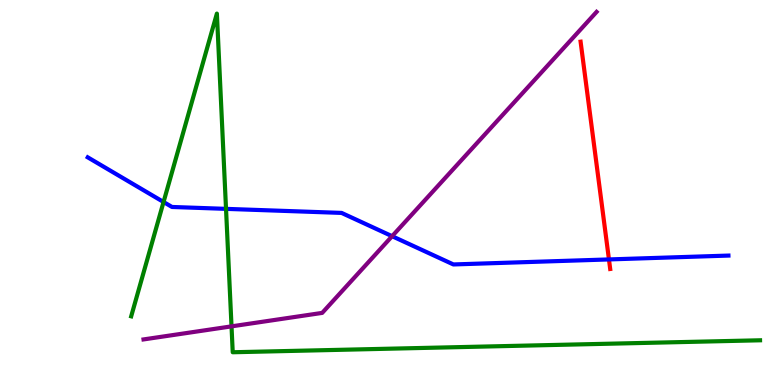[{'lines': ['blue', 'red'], 'intersections': [{'x': 7.86, 'y': 3.26}]}, {'lines': ['green', 'red'], 'intersections': []}, {'lines': ['purple', 'red'], 'intersections': []}, {'lines': ['blue', 'green'], 'intersections': [{'x': 2.11, 'y': 4.75}, {'x': 2.92, 'y': 4.58}]}, {'lines': ['blue', 'purple'], 'intersections': [{'x': 5.06, 'y': 3.86}]}, {'lines': ['green', 'purple'], 'intersections': [{'x': 2.99, 'y': 1.52}]}]